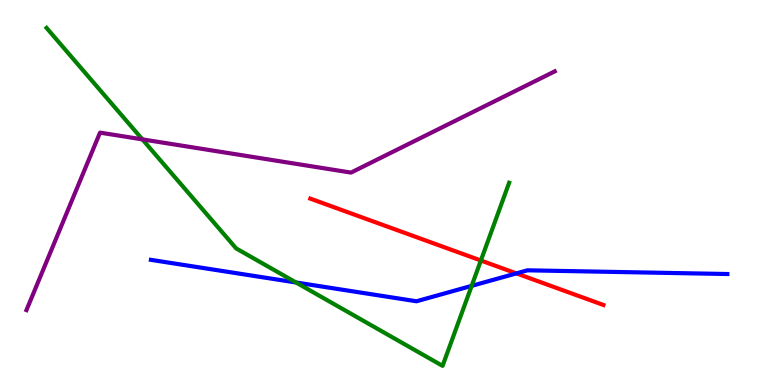[{'lines': ['blue', 'red'], 'intersections': [{'x': 6.66, 'y': 2.9}]}, {'lines': ['green', 'red'], 'intersections': [{'x': 6.2, 'y': 3.23}]}, {'lines': ['purple', 'red'], 'intersections': []}, {'lines': ['blue', 'green'], 'intersections': [{'x': 3.82, 'y': 2.66}, {'x': 6.09, 'y': 2.57}]}, {'lines': ['blue', 'purple'], 'intersections': []}, {'lines': ['green', 'purple'], 'intersections': [{'x': 1.84, 'y': 6.38}]}]